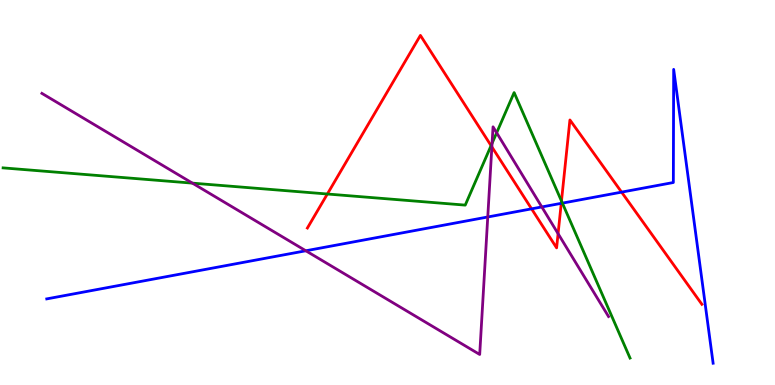[{'lines': ['blue', 'red'], 'intersections': [{'x': 6.86, 'y': 4.58}, {'x': 7.24, 'y': 4.72}, {'x': 8.02, 'y': 5.01}]}, {'lines': ['green', 'red'], 'intersections': [{'x': 4.22, 'y': 4.96}, {'x': 6.34, 'y': 6.22}, {'x': 7.24, 'y': 4.78}]}, {'lines': ['purple', 'red'], 'intersections': [{'x': 6.35, 'y': 6.19}, {'x': 7.2, 'y': 3.93}]}, {'lines': ['blue', 'green'], 'intersections': [{'x': 7.26, 'y': 4.72}]}, {'lines': ['blue', 'purple'], 'intersections': [{'x': 3.95, 'y': 3.49}, {'x': 6.29, 'y': 4.36}, {'x': 6.99, 'y': 4.62}]}, {'lines': ['green', 'purple'], 'intersections': [{'x': 2.48, 'y': 5.24}, {'x': 6.35, 'y': 6.28}, {'x': 6.41, 'y': 6.55}]}]